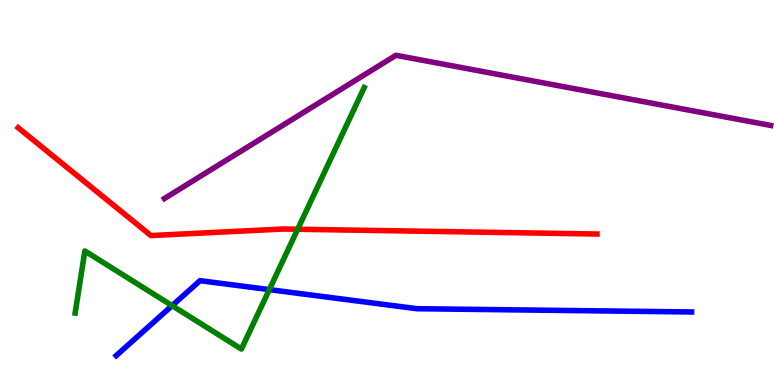[{'lines': ['blue', 'red'], 'intersections': []}, {'lines': ['green', 'red'], 'intersections': [{'x': 3.84, 'y': 4.05}]}, {'lines': ['purple', 'red'], 'intersections': []}, {'lines': ['blue', 'green'], 'intersections': [{'x': 2.22, 'y': 2.06}, {'x': 3.48, 'y': 2.48}]}, {'lines': ['blue', 'purple'], 'intersections': []}, {'lines': ['green', 'purple'], 'intersections': []}]